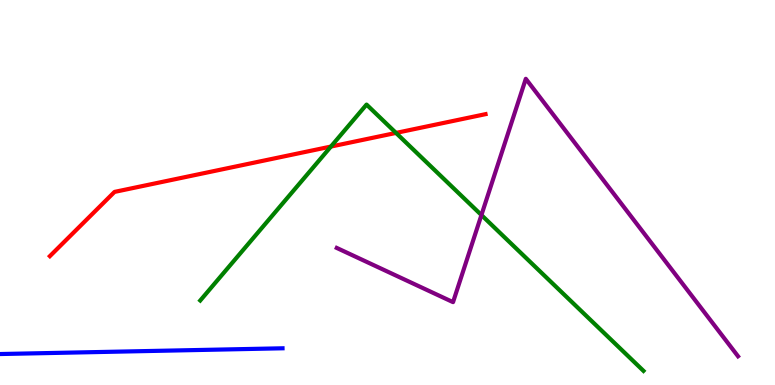[{'lines': ['blue', 'red'], 'intersections': []}, {'lines': ['green', 'red'], 'intersections': [{'x': 4.27, 'y': 6.19}, {'x': 5.11, 'y': 6.55}]}, {'lines': ['purple', 'red'], 'intersections': []}, {'lines': ['blue', 'green'], 'intersections': []}, {'lines': ['blue', 'purple'], 'intersections': []}, {'lines': ['green', 'purple'], 'intersections': [{'x': 6.21, 'y': 4.41}]}]